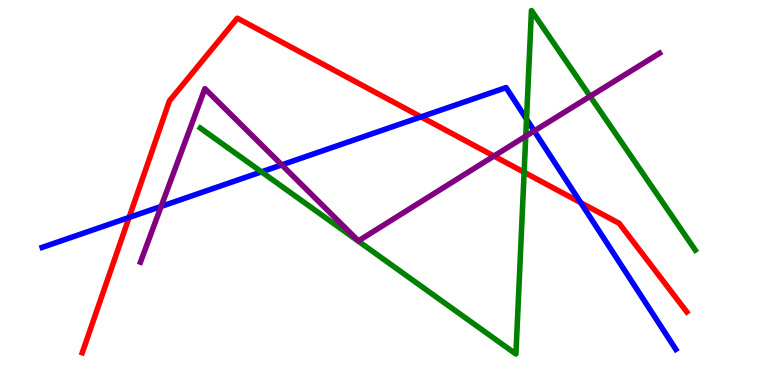[{'lines': ['blue', 'red'], 'intersections': [{'x': 1.67, 'y': 4.35}, {'x': 5.43, 'y': 6.96}, {'x': 7.49, 'y': 4.74}]}, {'lines': ['green', 'red'], 'intersections': [{'x': 6.76, 'y': 5.53}]}, {'lines': ['purple', 'red'], 'intersections': [{'x': 6.37, 'y': 5.95}]}, {'lines': ['blue', 'green'], 'intersections': [{'x': 3.37, 'y': 5.54}, {'x': 6.79, 'y': 6.91}]}, {'lines': ['blue', 'purple'], 'intersections': [{'x': 2.08, 'y': 4.64}, {'x': 3.64, 'y': 5.72}, {'x': 6.89, 'y': 6.6}]}, {'lines': ['green', 'purple'], 'intersections': [{'x': 6.78, 'y': 6.46}, {'x': 7.61, 'y': 7.5}]}]